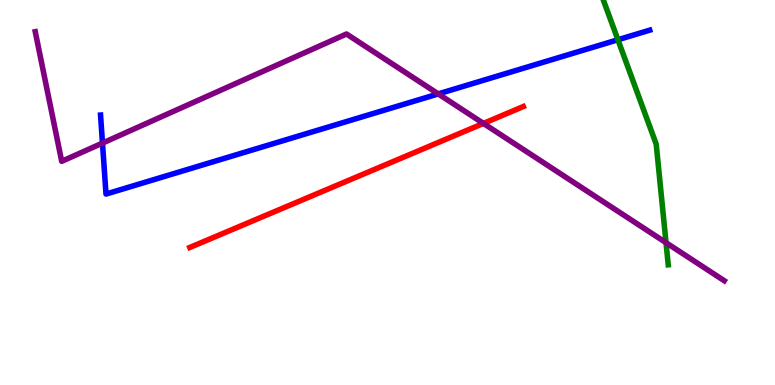[{'lines': ['blue', 'red'], 'intersections': []}, {'lines': ['green', 'red'], 'intersections': []}, {'lines': ['purple', 'red'], 'intersections': [{'x': 6.24, 'y': 6.79}]}, {'lines': ['blue', 'green'], 'intersections': [{'x': 7.97, 'y': 8.97}]}, {'lines': ['blue', 'purple'], 'intersections': [{'x': 1.32, 'y': 6.28}, {'x': 5.65, 'y': 7.56}]}, {'lines': ['green', 'purple'], 'intersections': [{'x': 8.59, 'y': 3.7}]}]